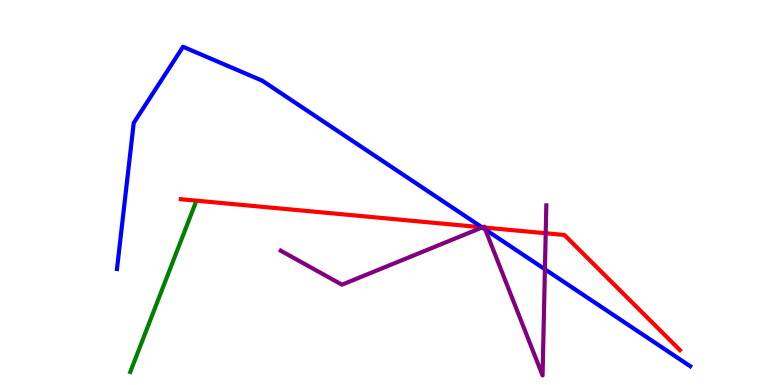[{'lines': ['blue', 'red'], 'intersections': [{'x': 6.22, 'y': 4.1}]}, {'lines': ['green', 'red'], 'intersections': []}, {'lines': ['purple', 'red'], 'intersections': [{'x': 6.23, 'y': 4.09}, {'x': 6.25, 'y': 4.09}, {'x': 7.04, 'y': 3.94}]}, {'lines': ['blue', 'green'], 'intersections': []}, {'lines': ['blue', 'purple'], 'intersections': [{'x': 6.22, 'y': 4.09}, {'x': 6.26, 'y': 4.04}, {'x': 7.03, 'y': 3.01}]}, {'lines': ['green', 'purple'], 'intersections': []}]